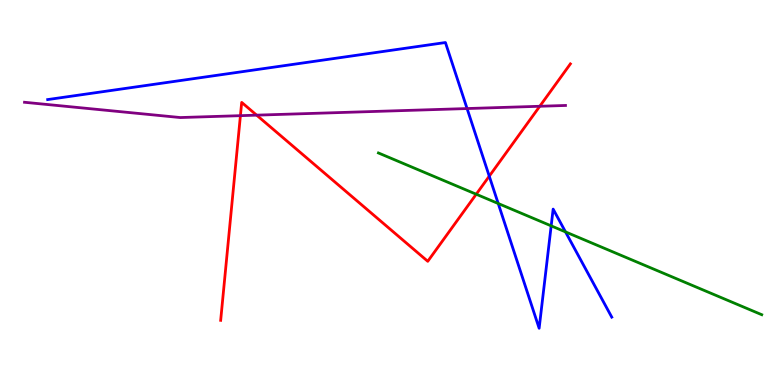[{'lines': ['blue', 'red'], 'intersections': [{'x': 6.31, 'y': 5.42}]}, {'lines': ['green', 'red'], 'intersections': [{'x': 6.14, 'y': 4.96}]}, {'lines': ['purple', 'red'], 'intersections': [{'x': 3.1, 'y': 7.0}, {'x': 3.31, 'y': 7.01}, {'x': 6.96, 'y': 7.24}]}, {'lines': ['blue', 'green'], 'intersections': [{'x': 6.43, 'y': 4.71}, {'x': 7.11, 'y': 4.13}, {'x': 7.3, 'y': 3.98}]}, {'lines': ['blue', 'purple'], 'intersections': [{'x': 6.03, 'y': 7.18}]}, {'lines': ['green', 'purple'], 'intersections': []}]